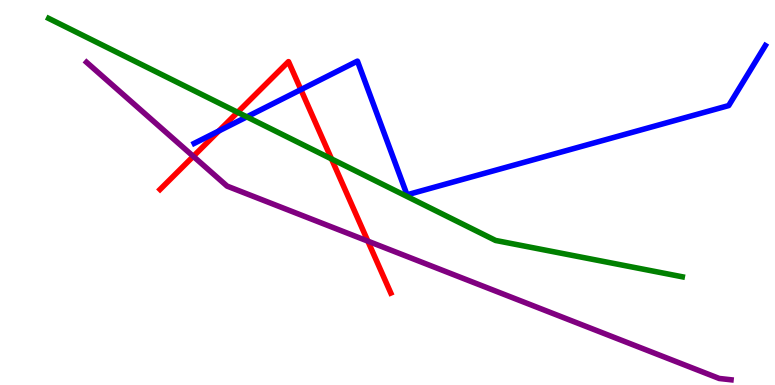[{'lines': ['blue', 'red'], 'intersections': [{'x': 2.82, 'y': 6.6}, {'x': 3.88, 'y': 7.67}]}, {'lines': ['green', 'red'], 'intersections': [{'x': 3.07, 'y': 7.08}, {'x': 4.28, 'y': 5.87}]}, {'lines': ['purple', 'red'], 'intersections': [{'x': 2.49, 'y': 5.94}, {'x': 4.75, 'y': 3.74}]}, {'lines': ['blue', 'green'], 'intersections': [{'x': 3.18, 'y': 6.96}]}, {'lines': ['blue', 'purple'], 'intersections': []}, {'lines': ['green', 'purple'], 'intersections': []}]